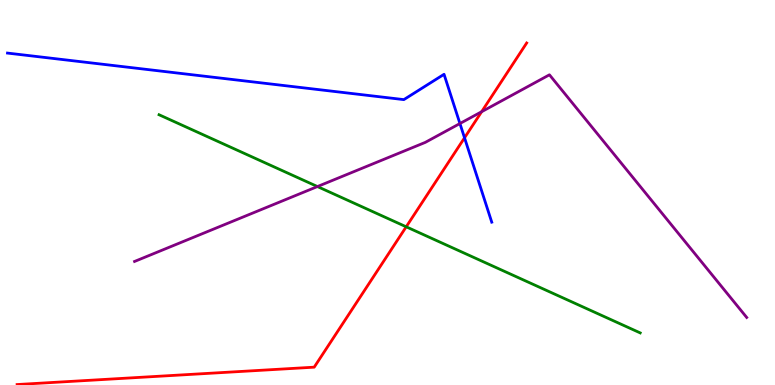[{'lines': ['blue', 'red'], 'intersections': [{'x': 5.99, 'y': 6.42}]}, {'lines': ['green', 'red'], 'intersections': [{'x': 5.24, 'y': 4.11}]}, {'lines': ['purple', 'red'], 'intersections': [{'x': 6.21, 'y': 7.1}]}, {'lines': ['blue', 'green'], 'intersections': []}, {'lines': ['blue', 'purple'], 'intersections': [{'x': 5.93, 'y': 6.79}]}, {'lines': ['green', 'purple'], 'intersections': [{'x': 4.1, 'y': 5.15}]}]